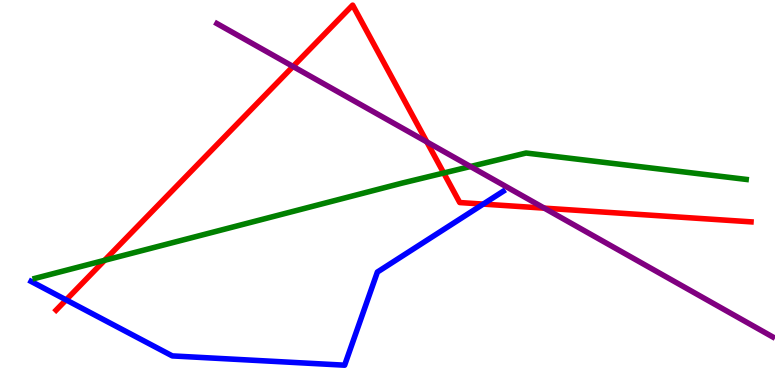[{'lines': ['blue', 'red'], 'intersections': [{'x': 0.853, 'y': 2.21}, {'x': 6.24, 'y': 4.7}]}, {'lines': ['green', 'red'], 'intersections': [{'x': 1.35, 'y': 3.24}, {'x': 5.73, 'y': 5.51}]}, {'lines': ['purple', 'red'], 'intersections': [{'x': 3.78, 'y': 8.27}, {'x': 5.51, 'y': 6.31}, {'x': 7.02, 'y': 4.59}]}, {'lines': ['blue', 'green'], 'intersections': []}, {'lines': ['blue', 'purple'], 'intersections': []}, {'lines': ['green', 'purple'], 'intersections': [{'x': 6.07, 'y': 5.67}]}]